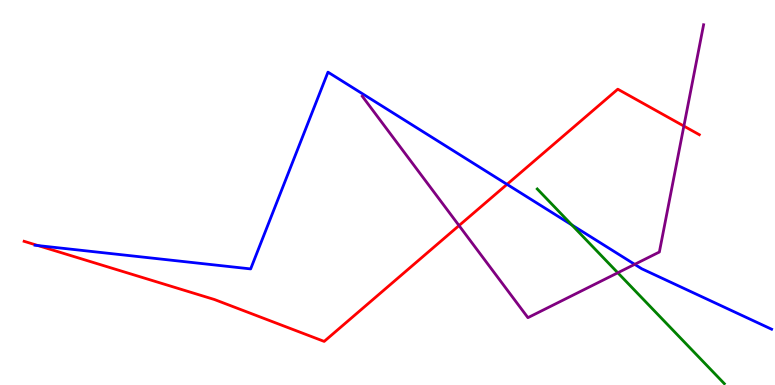[{'lines': ['blue', 'red'], 'intersections': [{'x': 0.492, 'y': 3.62}, {'x': 6.54, 'y': 5.21}]}, {'lines': ['green', 'red'], 'intersections': []}, {'lines': ['purple', 'red'], 'intersections': [{'x': 5.92, 'y': 4.14}, {'x': 8.82, 'y': 6.73}]}, {'lines': ['blue', 'green'], 'intersections': [{'x': 7.38, 'y': 4.16}]}, {'lines': ['blue', 'purple'], 'intersections': [{'x': 8.19, 'y': 3.13}]}, {'lines': ['green', 'purple'], 'intersections': [{'x': 7.97, 'y': 2.91}]}]